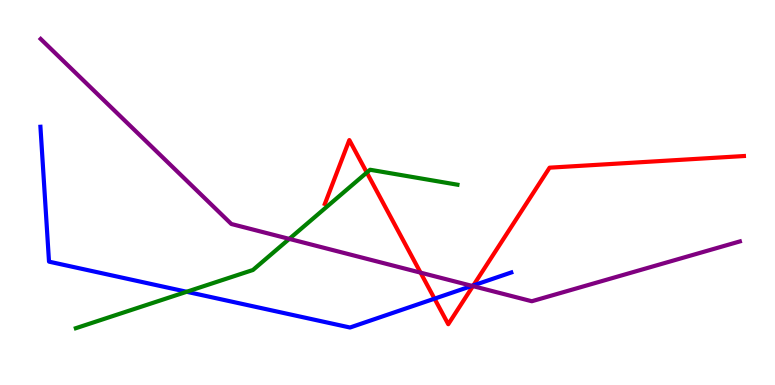[{'lines': ['blue', 'red'], 'intersections': [{'x': 5.61, 'y': 2.24}, {'x': 6.11, 'y': 2.59}]}, {'lines': ['green', 'red'], 'intersections': [{'x': 4.73, 'y': 5.52}]}, {'lines': ['purple', 'red'], 'intersections': [{'x': 5.43, 'y': 2.92}, {'x': 6.1, 'y': 2.57}]}, {'lines': ['blue', 'green'], 'intersections': [{'x': 2.41, 'y': 2.42}]}, {'lines': ['blue', 'purple'], 'intersections': [{'x': 6.09, 'y': 2.57}]}, {'lines': ['green', 'purple'], 'intersections': [{'x': 3.73, 'y': 3.8}]}]